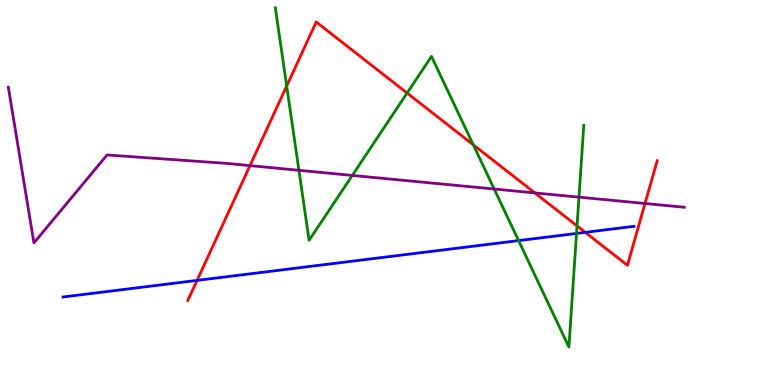[{'lines': ['blue', 'red'], 'intersections': [{'x': 2.54, 'y': 2.72}, {'x': 7.55, 'y': 3.96}]}, {'lines': ['green', 'red'], 'intersections': [{'x': 3.7, 'y': 7.77}, {'x': 5.25, 'y': 7.58}, {'x': 6.11, 'y': 6.24}, {'x': 7.45, 'y': 4.13}]}, {'lines': ['purple', 'red'], 'intersections': [{'x': 3.23, 'y': 5.7}, {'x': 6.9, 'y': 4.99}, {'x': 8.32, 'y': 4.71}]}, {'lines': ['blue', 'green'], 'intersections': [{'x': 6.69, 'y': 3.75}, {'x': 7.44, 'y': 3.94}]}, {'lines': ['blue', 'purple'], 'intersections': []}, {'lines': ['green', 'purple'], 'intersections': [{'x': 3.86, 'y': 5.58}, {'x': 4.55, 'y': 5.44}, {'x': 6.38, 'y': 5.09}, {'x': 7.47, 'y': 4.88}]}]